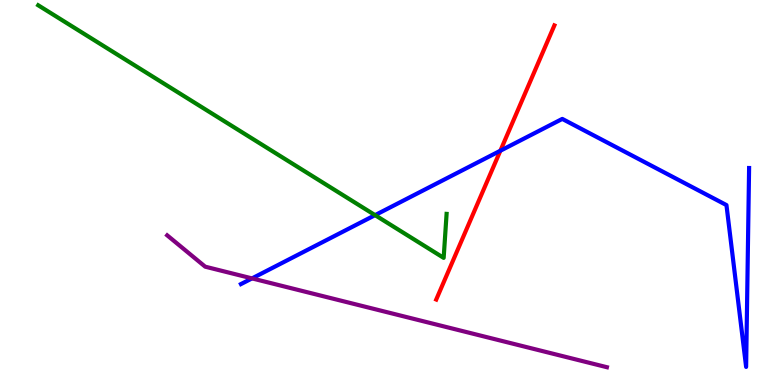[{'lines': ['blue', 'red'], 'intersections': [{'x': 6.46, 'y': 6.08}]}, {'lines': ['green', 'red'], 'intersections': []}, {'lines': ['purple', 'red'], 'intersections': []}, {'lines': ['blue', 'green'], 'intersections': [{'x': 4.84, 'y': 4.41}]}, {'lines': ['blue', 'purple'], 'intersections': [{'x': 3.25, 'y': 2.77}]}, {'lines': ['green', 'purple'], 'intersections': []}]